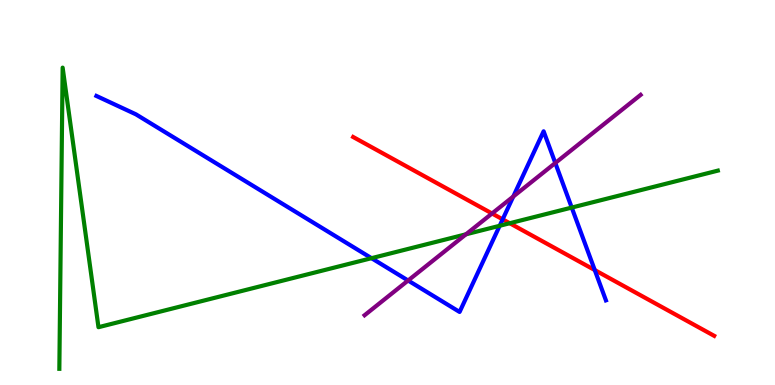[{'lines': ['blue', 'red'], 'intersections': [{'x': 6.49, 'y': 4.3}, {'x': 7.67, 'y': 2.99}]}, {'lines': ['green', 'red'], 'intersections': [{'x': 6.58, 'y': 4.2}]}, {'lines': ['purple', 'red'], 'intersections': [{'x': 6.35, 'y': 4.45}]}, {'lines': ['blue', 'green'], 'intersections': [{'x': 4.79, 'y': 3.29}, {'x': 6.45, 'y': 4.14}, {'x': 7.38, 'y': 4.61}]}, {'lines': ['blue', 'purple'], 'intersections': [{'x': 5.27, 'y': 2.71}, {'x': 6.62, 'y': 4.9}, {'x': 7.17, 'y': 5.77}]}, {'lines': ['green', 'purple'], 'intersections': [{'x': 6.01, 'y': 3.91}]}]